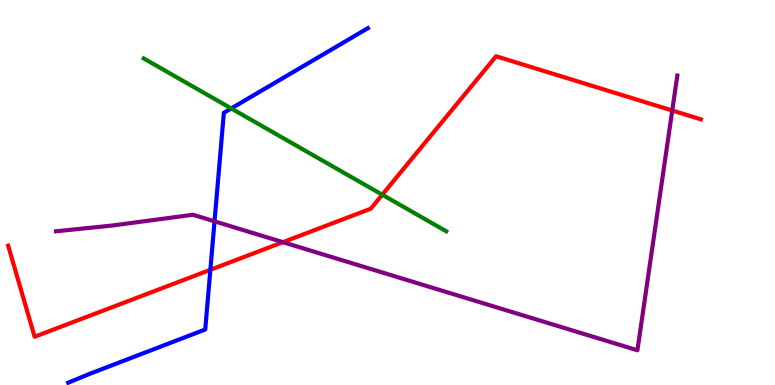[{'lines': ['blue', 'red'], 'intersections': [{'x': 2.71, 'y': 2.99}]}, {'lines': ['green', 'red'], 'intersections': [{'x': 4.93, 'y': 4.94}]}, {'lines': ['purple', 'red'], 'intersections': [{'x': 3.65, 'y': 3.71}, {'x': 8.67, 'y': 7.13}]}, {'lines': ['blue', 'green'], 'intersections': [{'x': 2.98, 'y': 7.18}]}, {'lines': ['blue', 'purple'], 'intersections': [{'x': 2.77, 'y': 4.25}]}, {'lines': ['green', 'purple'], 'intersections': []}]